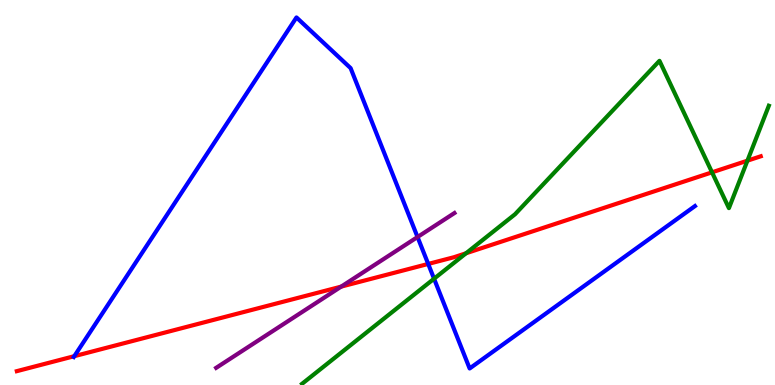[{'lines': ['blue', 'red'], 'intersections': [{'x': 0.959, 'y': 0.749}, {'x': 5.53, 'y': 3.14}]}, {'lines': ['green', 'red'], 'intersections': [{'x': 6.01, 'y': 3.42}, {'x': 9.19, 'y': 5.52}, {'x': 9.64, 'y': 5.83}]}, {'lines': ['purple', 'red'], 'intersections': [{'x': 4.4, 'y': 2.56}]}, {'lines': ['blue', 'green'], 'intersections': [{'x': 5.6, 'y': 2.76}]}, {'lines': ['blue', 'purple'], 'intersections': [{'x': 5.39, 'y': 3.84}]}, {'lines': ['green', 'purple'], 'intersections': []}]